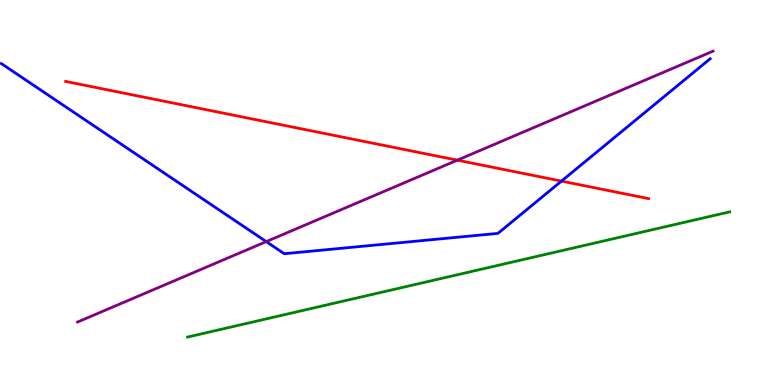[{'lines': ['blue', 'red'], 'intersections': [{'x': 7.24, 'y': 5.3}]}, {'lines': ['green', 'red'], 'intersections': []}, {'lines': ['purple', 'red'], 'intersections': [{'x': 5.9, 'y': 5.84}]}, {'lines': ['blue', 'green'], 'intersections': []}, {'lines': ['blue', 'purple'], 'intersections': [{'x': 3.44, 'y': 3.72}]}, {'lines': ['green', 'purple'], 'intersections': []}]